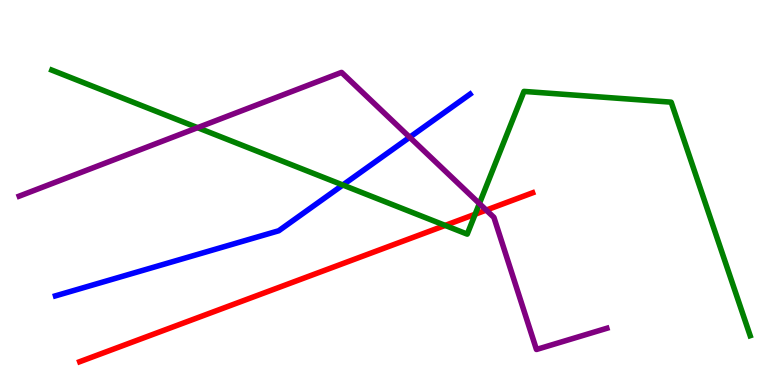[{'lines': ['blue', 'red'], 'intersections': []}, {'lines': ['green', 'red'], 'intersections': [{'x': 5.74, 'y': 4.14}, {'x': 6.13, 'y': 4.44}]}, {'lines': ['purple', 'red'], 'intersections': [{'x': 6.27, 'y': 4.54}]}, {'lines': ['blue', 'green'], 'intersections': [{'x': 4.42, 'y': 5.19}]}, {'lines': ['blue', 'purple'], 'intersections': [{'x': 5.29, 'y': 6.44}]}, {'lines': ['green', 'purple'], 'intersections': [{'x': 2.55, 'y': 6.68}, {'x': 6.19, 'y': 4.71}]}]